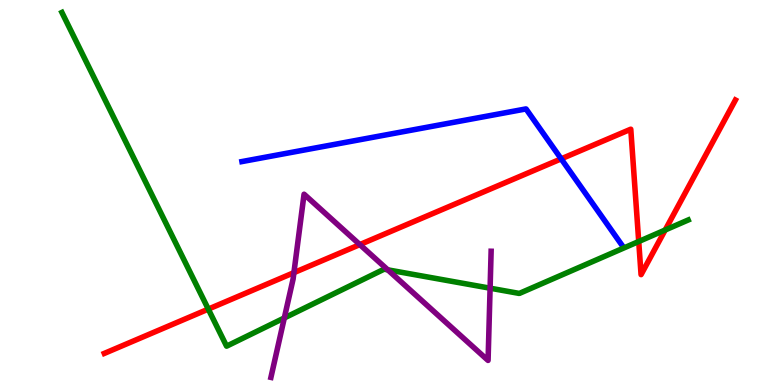[{'lines': ['blue', 'red'], 'intersections': [{'x': 7.24, 'y': 5.87}]}, {'lines': ['green', 'red'], 'intersections': [{'x': 2.69, 'y': 1.97}, {'x': 8.24, 'y': 3.73}, {'x': 8.58, 'y': 4.03}]}, {'lines': ['purple', 'red'], 'intersections': [{'x': 3.79, 'y': 2.92}, {'x': 4.64, 'y': 3.65}]}, {'lines': ['blue', 'green'], 'intersections': []}, {'lines': ['blue', 'purple'], 'intersections': []}, {'lines': ['green', 'purple'], 'intersections': [{'x': 3.67, 'y': 1.74}, {'x': 5.0, 'y': 2.99}, {'x': 6.32, 'y': 2.51}]}]